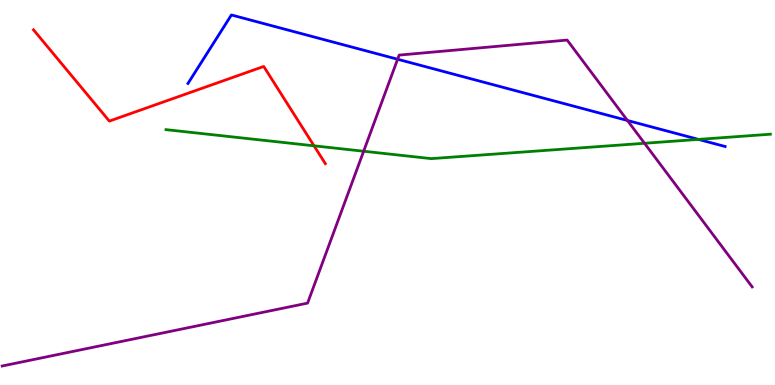[{'lines': ['blue', 'red'], 'intersections': []}, {'lines': ['green', 'red'], 'intersections': [{'x': 4.05, 'y': 6.21}]}, {'lines': ['purple', 'red'], 'intersections': []}, {'lines': ['blue', 'green'], 'intersections': [{'x': 9.01, 'y': 6.38}]}, {'lines': ['blue', 'purple'], 'intersections': [{'x': 5.13, 'y': 8.46}, {'x': 8.1, 'y': 6.87}]}, {'lines': ['green', 'purple'], 'intersections': [{'x': 4.69, 'y': 6.07}, {'x': 8.32, 'y': 6.28}]}]